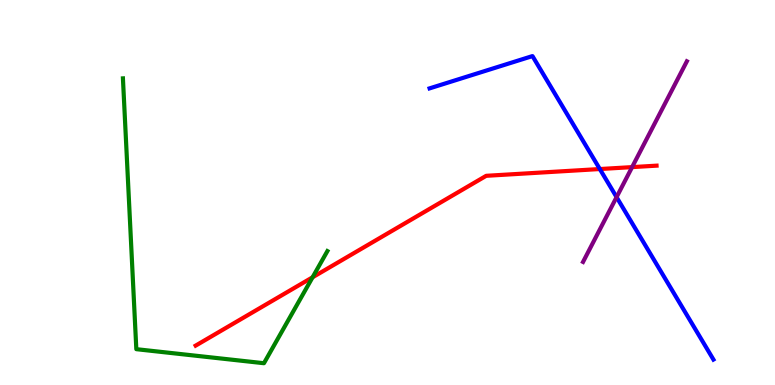[{'lines': ['blue', 'red'], 'intersections': [{'x': 7.74, 'y': 5.61}]}, {'lines': ['green', 'red'], 'intersections': [{'x': 4.03, 'y': 2.8}]}, {'lines': ['purple', 'red'], 'intersections': [{'x': 8.16, 'y': 5.66}]}, {'lines': ['blue', 'green'], 'intersections': []}, {'lines': ['blue', 'purple'], 'intersections': [{'x': 7.96, 'y': 4.88}]}, {'lines': ['green', 'purple'], 'intersections': []}]